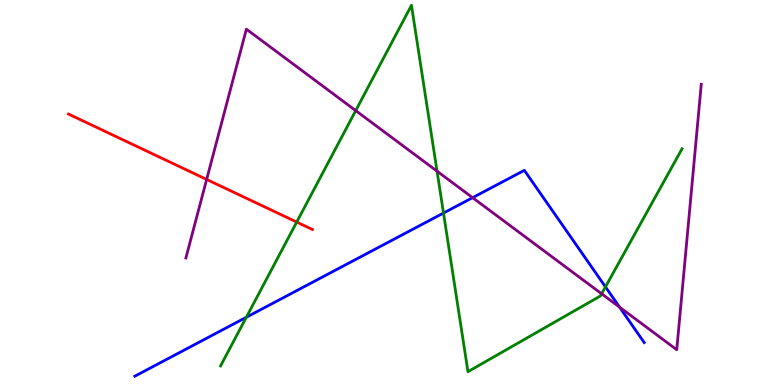[{'lines': ['blue', 'red'], 'intersections': []}, {'lines': ['green', 'red'], 'intersections': [{'x': 3.83, 'y': 4.23}]}, {'lines': ['purple', 'red'], 'intersections': [{'x': 2.67, 'y': 5.34}]}, {'lines': ['blue', 'green'], 'intersections': [{'x': 3.18, 'y': 1.76}, {'x': 5.72, 'y': 4.47}, {'x': 7.81, 'y': 2.55}]}, {'lines': ['blue', 'purple'], 'intersections': [{'x': 6.1, 'y': 4.87}, {'x': 7.99, 'y': 2.02}]}, {'lines': ['green', 'purple'], 'intersections': [{'x': 4.59, 'y': 7.13}, {'x': 5.64, 'y': 5.55}, {'x': 7.76, 'y': 2.37}]}]